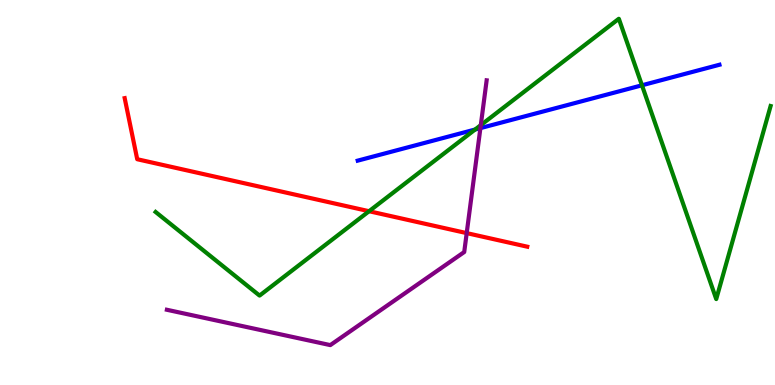[{'lines': ['blue', 'red'], 'intersections': []}, {'lines': ['green', 'red'], 'intersections': [{'x': 4.76, 'y': 4.51}]}, {'lines': ['purple', 'red'], 'intersections': [{'x': 6.02, 'y': 3.95}]}, {'lines': ['blue', 'green'], 'intersections': [{'x': 6.13, 'y': 6.64}, {'x': 8.28, 'y': 7.78}]}, {'lines': ['blue', 'purple'], 'intersections': [{'x': 6.2, 'y': 6.67}]}, {'lines': ['green', 'purple'], 'intersections': [{'x': 6.2, 'y': 6.75}]}]